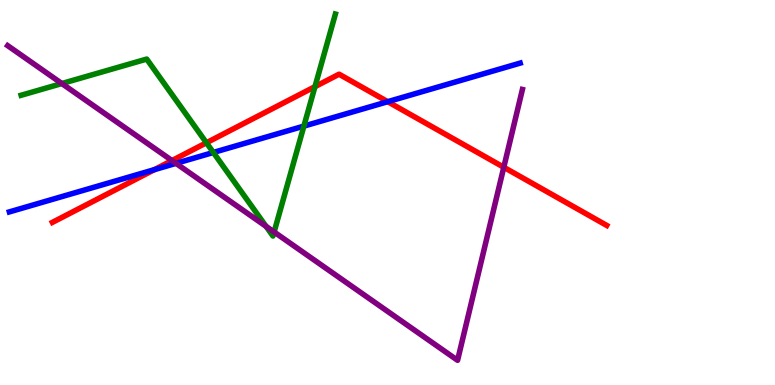[{'lines': ['blue', 'red'], 'intersections': [{'x': 1.99, 'y': 5.59}, {'x': 5.0, 'y': 7.36}]}, {'lines': ['green', 'red'], 'intersections': [{'x': 2.66, 'y': 6.29}, {'x': 4.06, 'y': 7.75}]}, {'lines': ['purple', 'red'], 'intersections': [{'x': 2.22, 'y': 5.83}, {'x': 6.5, 'y': 5.66}]}, {'lines': ['blue', 'green'], 'intersections': [{'x': 2.75, 'y': 6.04}, {'x': 3.92, 'y': 6.72}]}, {'lines': ['blue', 'purple'], 'intersections': [{'x': 2.27, 'y': 5.76}]}, {'lines': ['green', 'purple'], 'intersections': [{'x': 0.798, 'y': 7.83}, {'x': 3.43, 'y': 4.12}, {'x': 3.54, 'y': 3.97}]}]